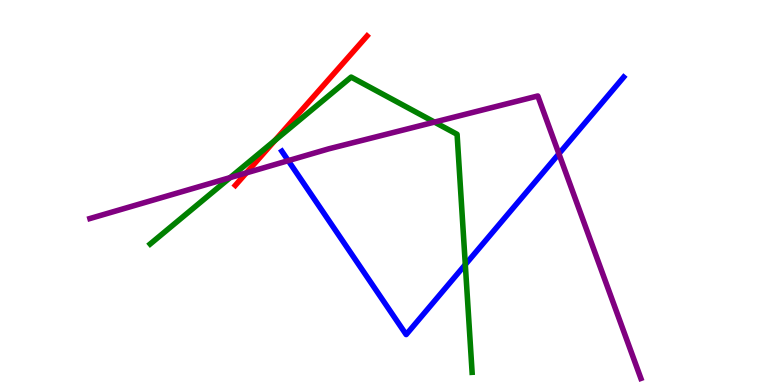[{'lines': ['blue', 'red'], 'intersections': []}, {'lines': ['green', 'red'], 'intersections': [{'x': 3.55, 'y': 6.36}]}, {'lines': ['purple', 'red'], 'intersections': [{'x': 3.18, 'y': 5.51}]}, {'lines': ['blue', 'green'], 'intersections': [{'x': 6.0, 'y': 3.13}]}, {'lines': ['blue', 'purple'], 'intersections': [{'x': 3.72, 'y': 5.83}, {'x': 7.21, 'y': 6.01}]}, {'lines': ['green', 'purple'], 'intersections': [{'x': 2.97, 'y': 5.39}, {'x': 5.61, 'y': 6.83}]}]